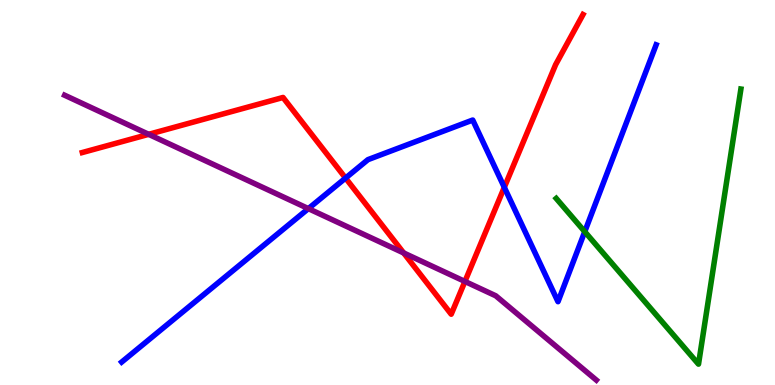[{'lines': ['blue', 'red'], 'intersections': [{'x': 4.46, 'y': 5.38}, {'x': 6.51, 'y': 5.13}]}, {'lines': ['green', 'red'], 'intersections': []}, {'lines': ['purple', 'red'], 'intersections': [{'x': 1.92, 'y': 6.51}, {'x': 5.21, 'y': 3.43}, {'x': 6.0, 'y': 2.69}]}, {'lines': ['blue', 'green'], 'intersections': [{'x': 7.55, 'y': 3.98}]}, {'lines': ['blue', 'purple'], 'intersections': [{'x': 3.98, 'y': 4.58}]}, {'lines': ['green', 'purple'], 'intersections': []}]